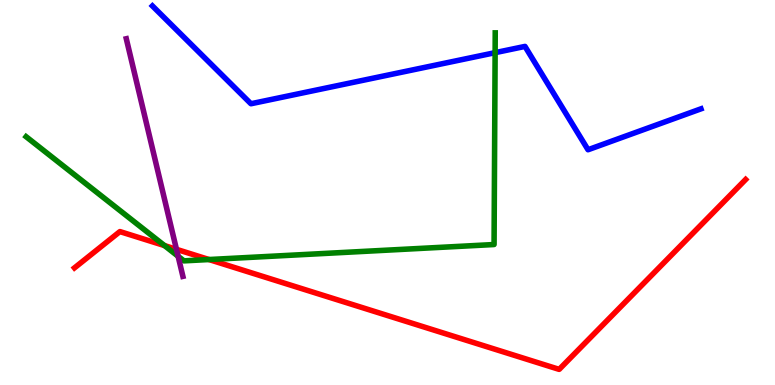[{'lines': ['blue', 'red'], 'intersections': []}, {'lines': ['green', 'red'], 'intersections': [{'x': 2.12, 'y': 3.62}, {'x': 2.7, 'y': 3.26}]}, {'lines': ['purple', 'red'], 'intersections': [{'x': 2.28, 'y': 3.52}]}, {'lines': ['blue', 'green'], 'intersections': [{'x': 6.39, 'y': 8.63}]}, {'lines': ['blue', 'purple'], 'intersections': []}, {'lines': ['green', 'purple'], 'intersections': [{'x': 2.3, 'y': 3.34}]}]